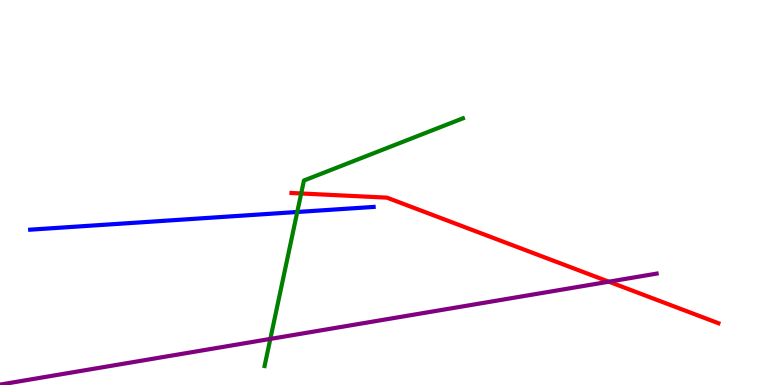[{'lines': ['blue', 'red'], 'intersections': []}, {'lines': ['green', 'red'], 'intersections': [{'x': 3.89, 'y': 4.97}]}, {'lines': ['purple', 'red'], 'intersections': [{'x': 7.86, 'y': 2.68}]}, {'lines': ['blue', 'green'], 'intersections': [{'x': 3.84, 'y': 4.49}]}, {'lines': ['blue', 'purple'], 'intersections': []}, {'lines': ['green', 'purple'], 'intersections': [{'x': 3.49, 'y': 1.2}]}]